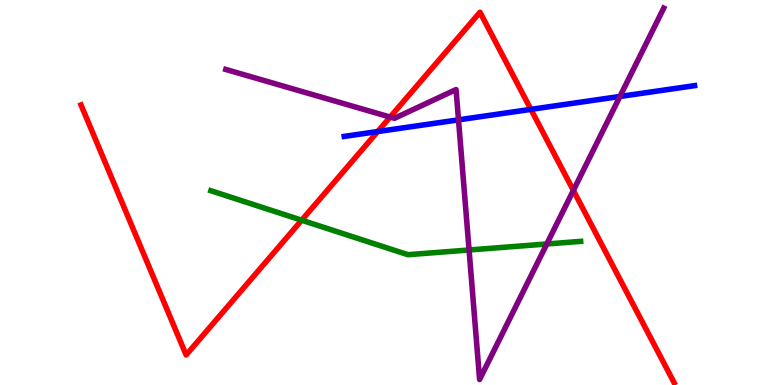[{'lines': ['blue', 'red'], 'intersections': [{'x': 4.87, 'y': 6.58}, {'x': 6.85, 'y': 7.16}]}, {'lines': ['green', 'red'], 'intersections': [{'x': 3.89, 'y': 4.28}]}, {'lines': ['purple', 'red'], 'intersections': [{'x': 5.03, 'y': 6.96}, {'x': 7.4, 'y': 5.05}]}, {'lines': ['blue', 'green'], 'intersections': []}, {'lines': ['blue', 'purple'], 'intersections': [{'x': 5.92, 'y': 6.89}, {'x': 8.0, 'y': 7.49}]}, {'lines': ['green', 'purple'], 'intersections': [{'x': 6.05, 'y': 3.51}, {'x': 7.06, 'y': 3.66}]}]